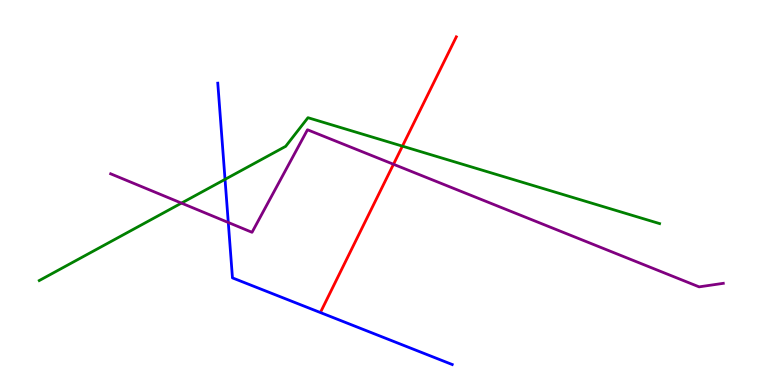[{'lines': ['blue', 'red'], 'intersections': []}, {'lines': ['green', 'red'], 'intersections': [{'x': 5.19, 'y': 6.2}]}, {'lines': ['purple', 'red'], 'intersections': [{'x': 5.08, 'y': 5.73}]}, {'lines': ['blue', 'green'], 'intersections': [{'x': 2.9, 'y': 5.34}]}, {'lines': ['blue', 'purple'], 'intersections': [{'x': 2.95, 'y': 4.22}]}, {'lines': ['green', 'purple'], 'intersections': [{'x': 2.34, 'y': 4.72}]}]